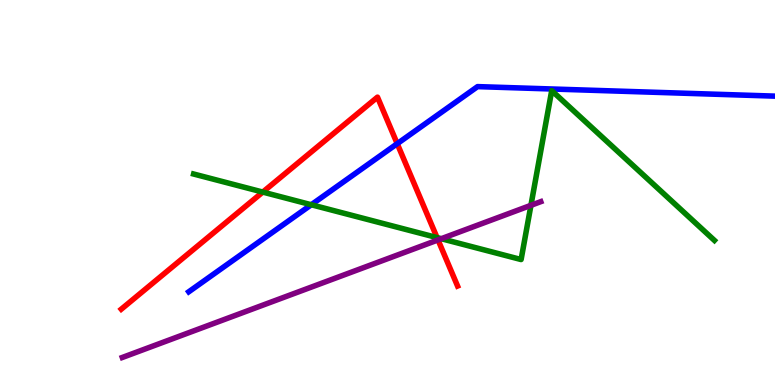[{'lines': ['blue', 'red'], 'intersections': [{'x': 5.13, 'y': 6.27}]}, {'lines': ['green', 'red'], 'intersections': [{'x': 3.39, 'y': 5.01}, {'x': 5.64, 'y': 3.83}]}, {'lines': ['purple', 'red'], 'intersections': [{'x': 5.65, 'y': 3.77}]}, {'lines': ['blue', 'green'], 'intersections': [{'x': 4.02, 'y': 4.68}]}, {'lines': ['blue', 'purple'], 'intersections': []}, {'lines': ['green', 'purple'], 'intersections': [{'x': 5.69, 'y': 3.8}, {'x': 6.85, 'y': 4.67}]}]